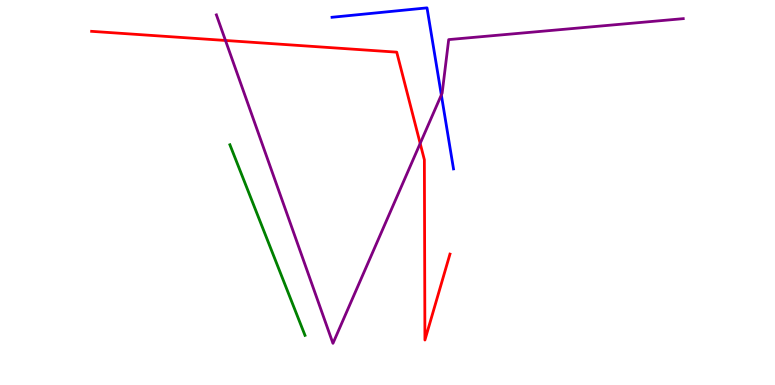[{'lines': ['blue', 'red'], 'intersections': []}, {'lines': ['green', 'red'], 'intersections': []}, {'lines': ['purple', 'red'], 'intersections': [{'x': 2.91, 'y': 8.95}, {'x': 5.42, 'y': 6.27}]}, {'lines': ['blue', 'green'], 'intersections': []}, {'lines': ['blue', 'purple'], 'intersections': [{'x': 5.69, 'y': 7.53}]}, {'lines': ['green', 'purple'], 'intersections': []}]